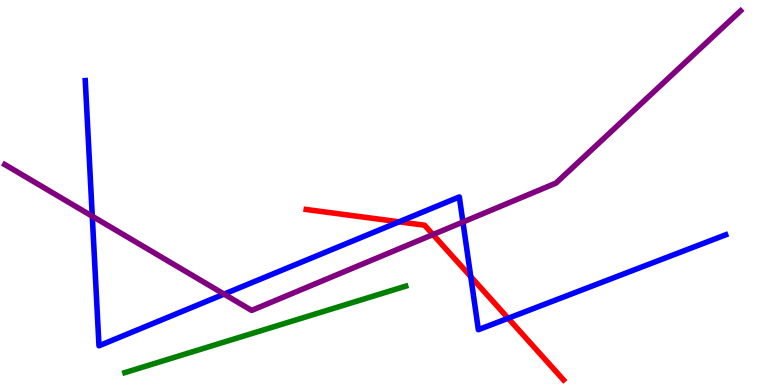[{'lines': ['blue', 'red'], 'intersections': [{'x': 5.15, 'y': 4.24}, {'x': 6.07, 'y': 2.81}, {'x': 6.56, 'y': 1.73}]}, {'lines': ['green', 'red'], 'intersections': []}, {'lines': ['purple', 'red'], 'intersections': [{'x': 5.59, 'y': 3.91}]}, {'lines': ['blue', 'green'], 'intersections': []}, {'lines': ['blue', 'purple'], 'intersections': [{'x': 1.19, 'y': 4.38}, {'x': 2.89, 'y': 2.36}, {'x': 5.97, 'y': 4.23}]}, {'lines': ['green', 'purple'], 'intersections': []}]